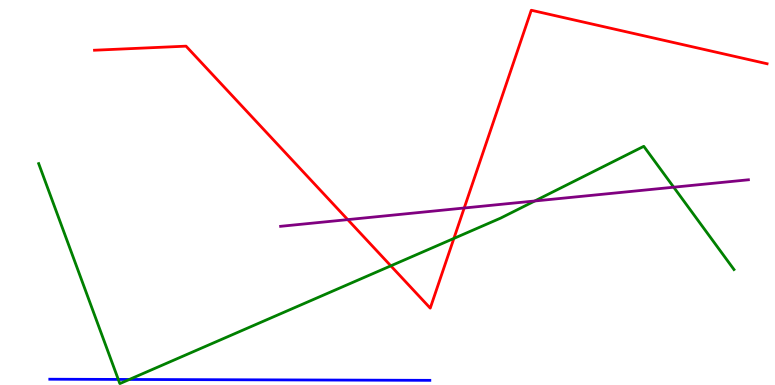[{'lines': ['blue', 'red'], 'intersections': []}, {'lines': ['green', 'red'], 'intersections': [{'x': 5.04, 'y': 3.1}, {'x': 5.86, 'y': 3.81}]}, {'lines': ['purple', 'red'], 'intersections': [{'x': 4.49, 'y': 4.3}, {'x': 5.99, 'y': 4.6}]}, {'lines': ['blue', 'green'], 'intersections': [{'x': 1.53, 'y': 0.145}, {'x': 1.67, 'y': 0.144}]}, {'lines': ['blue', 'purple'], 'intersections': []}, {'lines': ['green', 'purple'], 'intersections': [{'x': 6.9, 'y': 4.78}, {'x': 8.69, 'y': 5.14}]}]